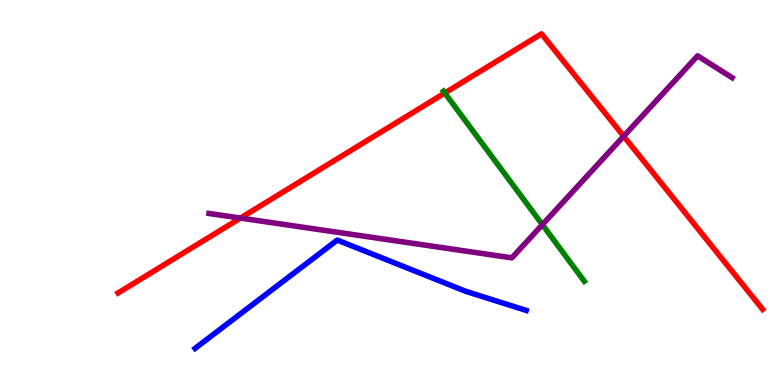[{'lines': ['blue', 'red'], 'intersections': []}, {'lines': ['green', 'red'], 'intersections': [{'x': 5.74, 'y': 7.58}]}, {'lines': ['purple', 'red'], 'intersections': [{'x': 3.1, 'y': 4.34}, {'x': 8.05, 'y': 6.46}]}, {'lines': ['blue', 'green'], 'intersections': []}, {'lines': ['blue', 'purple'], 'intersections': []}, {'lines': ['green', 'purple'], 'intersections': [{'x': 7.0, 'y': 4.16}]}]